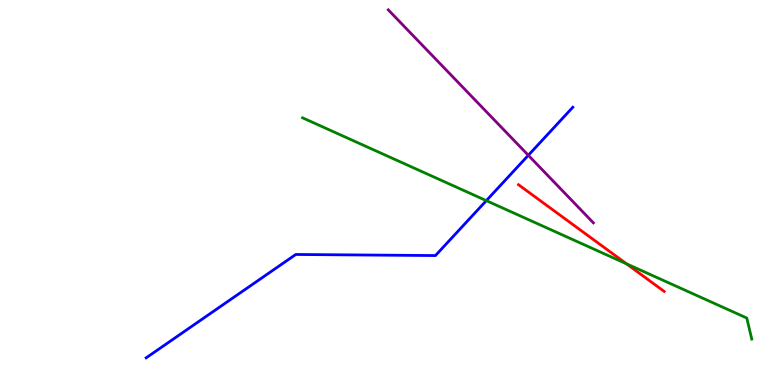[{'lines': ['blue', 'red'], 'intersections': []}, {'lines': ['green', 'red'], 'intersections': [{'x': 8.08, 'y': 3.15}]}, {'lines': ['purple', 'red'], 'intersections': []}, {'lines': ['blue', 'green'], 'intersections': [{'x': 6.28, 'y': 4.79}]}, {'lines': ['blue', 'purple'], 'intersections': [{'x': 6.82, 'y': 5.97}]}, {'lines': ['green', 'purple'], 'intersections': []}]